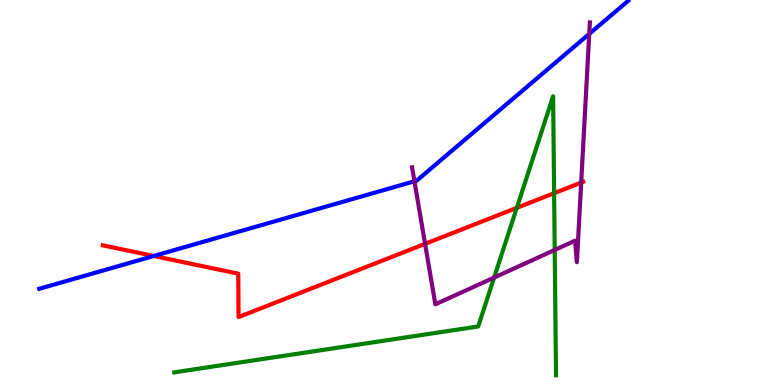[{'lines': ['blue', 'red'], 'intersections': [{'x': 1.98, 'y': 3.35}]}, {'lines': ['green', 'red'], 'intersections': [{'x': 6.67, 'y': 4.6}, {'x': 7.15, 'y': 4.98}]}, {'lines': ['purple', 'red'], 'intersections': [{'x': 5.48, 'y': 3.67}, {'x': 7.5, 'y': 5.26}]}, {'lines': ['blue', 'green'], 'intersections': []}, {'lines': ['blue', 'purple'], 'intersections': [{'x': 5.35, 'y': 5.29}, {'x': 7.6, 'y': 9.12}]}, {'lines': ['green', 'purple'], 'intersections': [{'x': 6.38, 'y': 2.79}, {'x': 7.16, 'y': 3.51}]}]